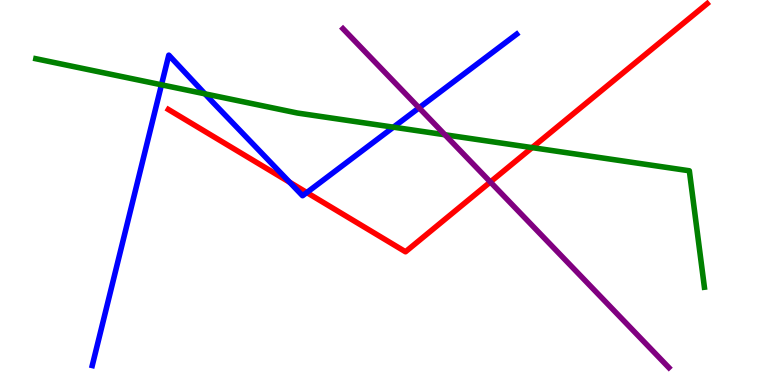[{'lines': ['blue', 'red'], 'intersections': [{'x': 3.74, 'y': 5.27}, {'x': 3.96, 'y': 5.0}]}, {'lines': ['green', 'red'], 'intersections': [{'x': 6.87, 'y': 6.17}]}, {'lines': ['purple', 'red'], 'intersections': [{'x': 6.33, 'y': 5.27}]}, {'lines': ['blue', 'green'], 'intersections': [{'x': 2.08, 'y': 7.8}, {'x': 2.64, 'y': 7.56}, {'x': 5.08, 'y': 6.7}]}, {'lines': ['blue', 'purple'], 'intersections': [{'x': 5.41, 'y': 7.2}]}, {'lines': ['green', 'purple'], 'intersections': [{'x': 5.74, 'y': 6.5}]}]